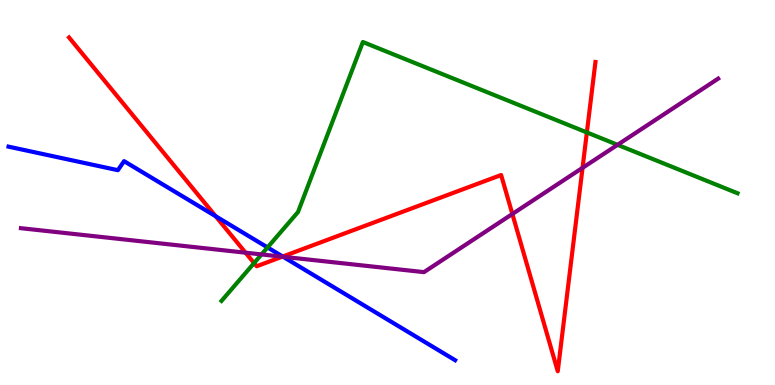[{'lines': ['blue', 'red'], 'intersections': [{'x': 2.78, 'y': 4.38}, {'x': 3.65, 'y': 3.34}]}, {'lines': ['green', 'red'], 'intersections': [{'x': 3.28, 'y': 3.17}, {'x': 7.57, 'y': 6.56}]}, {'lines': ['purple', 'red'], 'intersections': [{'x': 3.17, 'y': 3.44}, {'x': 3.64, 'y': 3.33}, {'x': 6.61, 'y': 4.44}, {'x': 7.52, 'y': 5.64}]}, {'lines': ['blue', 'green'], 'intersections': [{'x': 3.45, 'y': 3.57}]}, {'lines': ['blue', 'purple'], 'intersections': [{'x': 3.65, 'y': 3.33}]}, {'lines': ['green', 'purple'], 'intersections': [{'x': 3.37, 'y': 3.39}, {'x': 7.97, 'y': 6.24}]}]